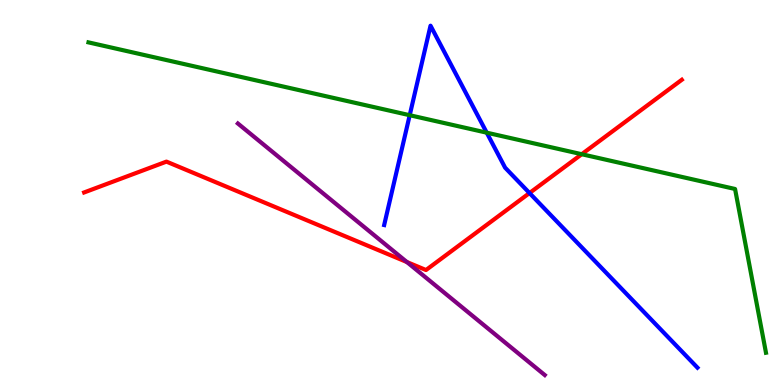[{'lines': ['blue', 'red'], 'intersections': [{'x': 6.83, 'y': 4.99}]}, {'lines': ['green', 'red'], 'intersections': [{'x': 7.51, 'y': 5.99}]}, {'lines': ['purple', 'red'], 'intersections': [{'x': 5.25, 'y': 3.19}]}, {'lines': ['blue', 'green'], 'intersections': [{'x': 5.29, 'y': 7.01}, {'x': 6.28, 'y': 6.55}]}, {'lines': ['blue', 'purple'], 'intersections': []}, {'lines': ['green', 'purple'], 'intersections': []}]